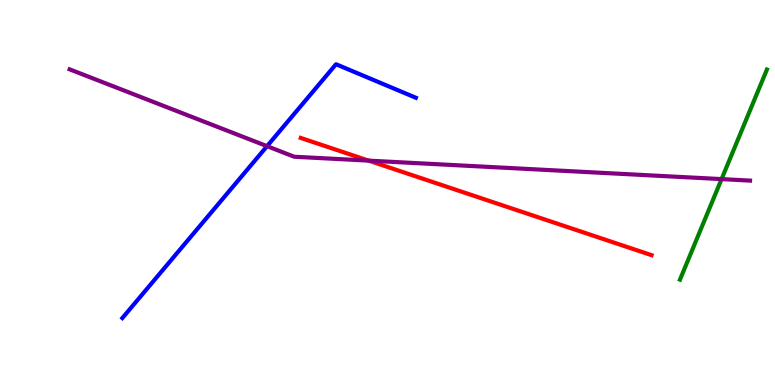[{'lines': ['blue', 'red'], 'intersections': []}, {'lines': ['green', 'red'], 'intersections': []}, {'lines': ['purple', 'red'], 'intersections': [{'x': 4.76, 'y': 5.83}]}, {'lines': ['blue', 'green'], 'intersections': []}, {'lines': ['blue', 'purple'], 'intersections': [{'x': 3.45, 'y': 6.2}]}, {'lines': ['green', 'purple'], 'intersections': [{'x': 9.31, 'y': 5.35}]}]